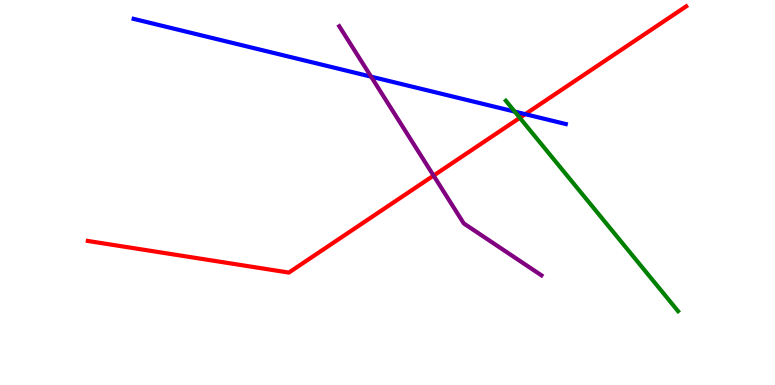[{'lines': ['blue', 'red'], 'intersections': [{'x': 6.78, 'y': 7.03}]}, {'lines': ['green', 'red'], 'intersections': [{'x': 6.71, 'y': 6.94}]}, {'lines': ['purple', 'red'], 'intersections': [{'x': 5.59, 'y': 5.44}]}, {'lines': ['blue', 'green'], 'intersections': [{'x': 6.64, 'y': 7.1}]}, {'lines': ['blue', 'purple'], 'intersections': [{'x': 4.79, 'y': 8.01}]}, {'lines': ['green', 'purple'], 'intersections': []}]